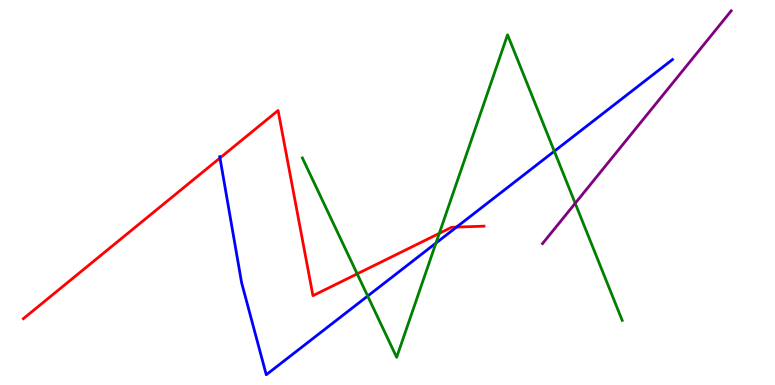[{'lines': ['blue', 'red'], 'intersections': [{'x': 2.84, 'y': 5.9}, {'x': 5.89, 'y': 4.1}]}, {'lines': ['green', 'red'], 'intersections': [{'x': 4.61, 'y': 2.89}, {'x': 5.67, 'y': 3.94}]}, {'lines': ['purple', 'red'], 'intersections': []}, {'lines': ['blue', 'green'], 'intersections': [{'x': 4.74, 'y': 2.31}, {'x': 5.63, 'y': 3.69}, {'x': 7.15, 'y': 6.07}]}, {'lines': ['blue', 'purple'], 'intersections': []}, {'lines': ['green', 'purple'], 'intersections': [{'x': 7.42, 'y': 4.72}]}]